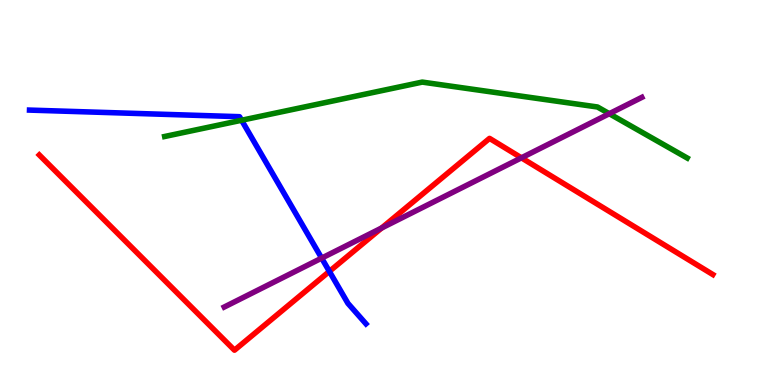[{'lines': ['blue', 'red'], 'intersections': [{'x': 4.25, 'y': 2.95}]}, {'lines': ['green', 'red'], 'intersections': []}, {'lines': ['purple', 'red'], 'intersections': [{'x': 4.92, 'y': 4.08}, {'x': 6.73, 'y': 5.9}]}, {'lines': ['blue', 'green'], 'intersections': [{'x': 3.12, 'y': 6.88}]}, {'lines': ['blue', 'purple'], 'intersections': [{'x': 4.15, 'y': 3.3}]}, {'lines': ['green', 'purple'], 'intersections': [{'x': 7.86, 'y': 7.05}]}]